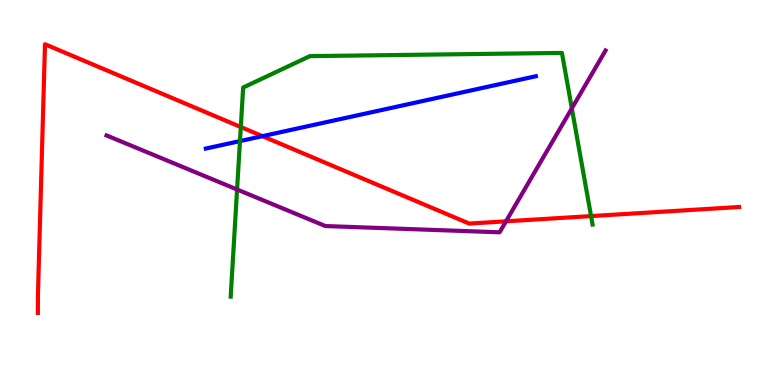[{'lines': ['blue', 'red'], 'intersections': [{'x': 3.39, 'y': 6.46}]}, {'lines': ['green', 'red'], 'intersections': [{'x': 3.11, 'y': 6.7}, {'x': 7.63, 'y': 4.39}]}, {'lines': ['purple', 'red'], 'intersections': [{'x': 6.53, 'y': 4.25}]}, {'lines': ['blue', 'green'], 'intersections': [{'x': 3.1, 'y': 6.34}]}, {'lines': ['blue', 'purple'], 'intersections': []}, {'lines': ['green', 'purple'], 'intersections': [{'x': 3.06, 'y': 5.08}, {'x': 7.38, 'y': 7.19}]}]